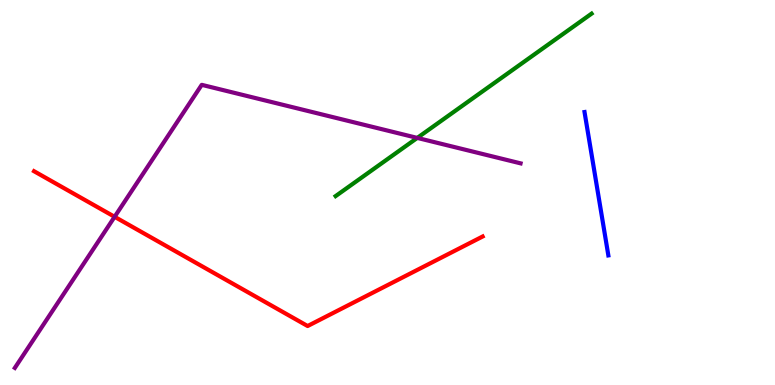[{'lines': ['blue', 'red'], 'intersections': []}, {'lines': ['green', 'red'], 'intersections': []}, {'lines': ['purple', 'red'], 'intersections': [{'x': 1.48, 'y': 4.37}]}, {'lines': ['blue', 'green'], 'intersections': []}, {'lines': ['blue', 'purple'], 'intersections': []}, {'lines': ['green', 'purple'], 'intersections': [{'x': 5.38, 'y': 6.42}]}]